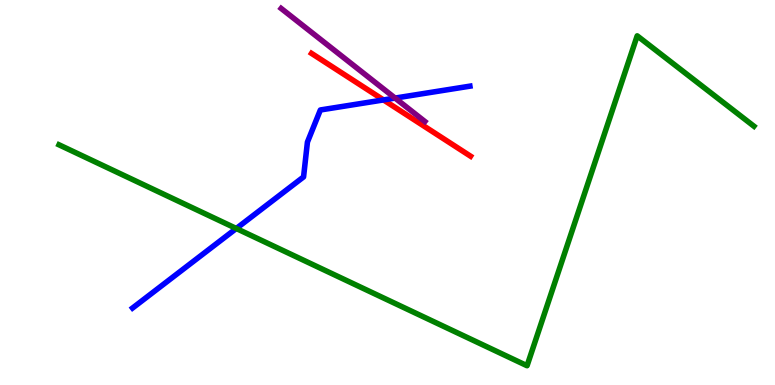[{'lines': ['blue', 'red'], 'intersections': [{'x': 4.95, 'y': 7.4}]}, {'lines': ['green', 'red'], 'intersections': []}, {'lines': ['purple', 'red'], 'intersections': []}, {'lines': ['blue', 'green'], 'intersections': [{'x': 3.05, 'y': 4.07}]}, {'lines': ['blue', 'purple'], 'intersections': [{'x': 5.1, 'y': 7.45}]}, {'lines': ['green', 'purple'], 'intersections': []}]